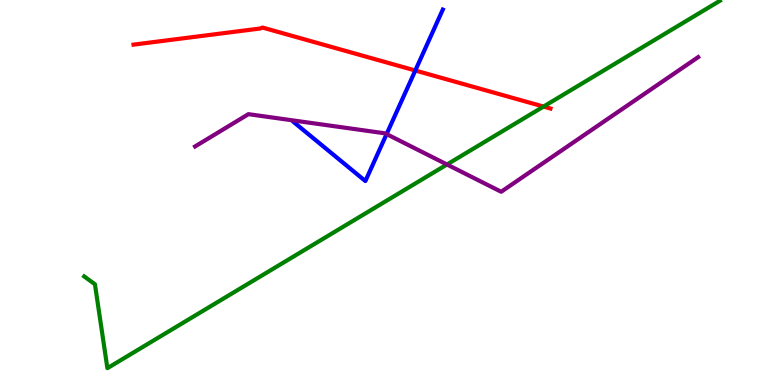[{'lines': ['blue', 'red'], 'intersections': [{'x': 5.36, 'y': 8.17}]}, {'lines': ['green', 'red'], 'intersections': [{'x': 7.01, 'y': 7.23}]}, {'lines': ['purple', 'red'], 'intersections': []}, {'lines': ['blue', 'green'], 'intersections': []}, {'lines': ['blue', 'purple'], 'intersections': [{'x': 4.99, 'y': 6.52}]}, {'lines': ['green', 'purple'], 'intersections': [{'x': 5.77, 'y': 5.73}]}]